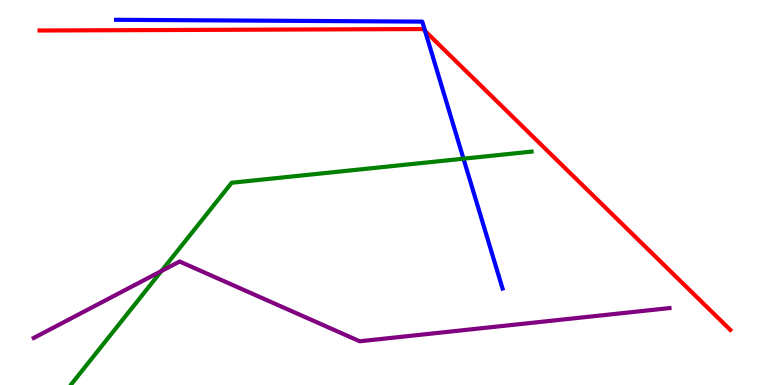[{'lines': ['blue', 'red'], 'intersections': [{'x': 5.48, 'y': 9.19}]}, {'lines': ['green', 'red'], 'intersections': []}, {'lines': ['purple', 'red'], 'intersections': []}, {'lines': ['blue', 'green'], 'intersections': [{'x': 5.98, 'y': 5.88}]}, {'lines': ['blue', 'purple'], 'intersections': []}, {'lines': ['green', 'purple'], 'intersections': [{'x': 2.08, 'y': 2.96}]}]